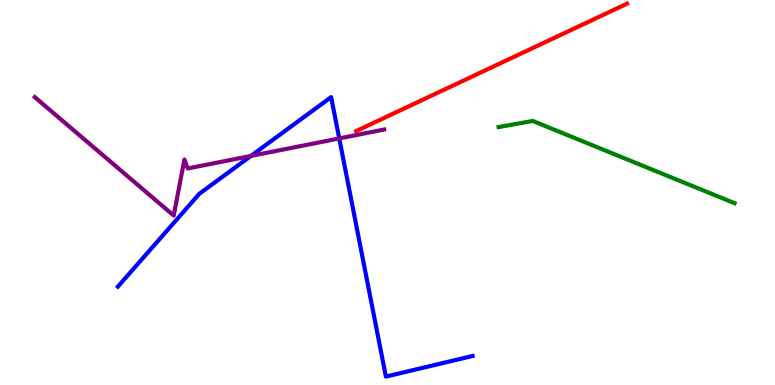[{'lines': ['blue', 'red'], 'intersections': []}, {'lines': ['green', 'red'], 'intersections': []}, {'lines': ['purple', 'red'], 'intersections': []}, {'lines': ['blue', 'green'], 'intersections': []}, {'lines': ['blue', 'purple'], 'intersections': [{'x': 3.24, 'y': 5.95}, {'x': 4.38, 'y': 6.4}]}, {'lines': ['green', 'purple'], 'intersections': []}]